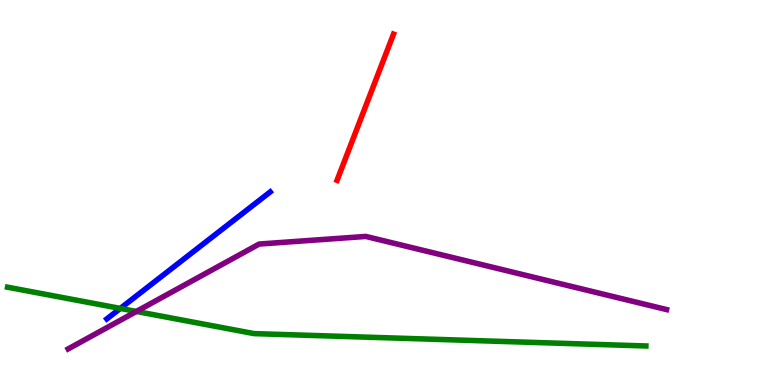[{'lines': ['blue', 'red'], 'intersections': []}, {'lines': ['green', 'red'], 'intersections': []}, {'lines': ['purple', 'red'], 'intersections': []}, {'lines': ['blue', 'green'], 'intersections': [{'x': 1.55, 'y': 1.99}]}, {'lines': ['blue', 'purple'], 'intersections': []}, {'lines': ['green', 'purple'], 'intersections': [{'x': 1.76, 'y': 1.91}]}]